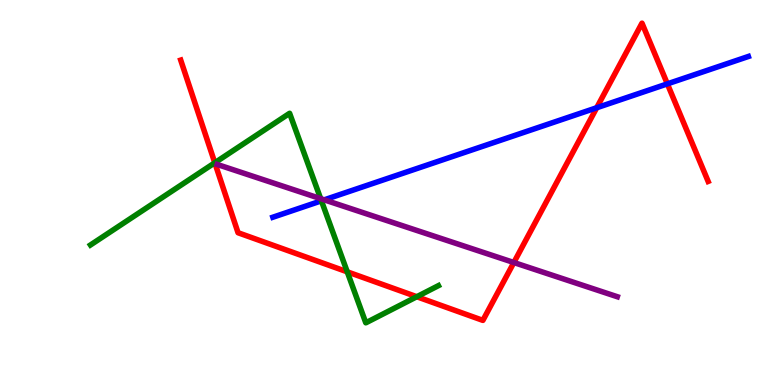[{'lines': ['blue', 'red'], 'intersections': [{'x': 7.7, 'y': 7.2}, {'x': 8.61, 'y': 7.82}]}, {'lines': ['green', 'red'], 'intersections': [{'x': 2.77, 'y': 5.77}, {'x': 4.48, 'y': 2.94}, {'x': 5.38, 'y': 2.29}]}, {'lines': ['purple', 'red'], 'intersections': [{'x': 6.63, 'y': 3.18}]}, {'lines': ['blue', 'green'], 'intersections': [{'x': 4.15, 'y': 4.78}]}, {'lines': ['blue', 'purple'], 'intersections': [{'x': 4.18, 'y': 4.81}]}, {'lines': ['green', 'purple'], 'intersections': [{'x': 4.14, 'y': 4.84}]}]